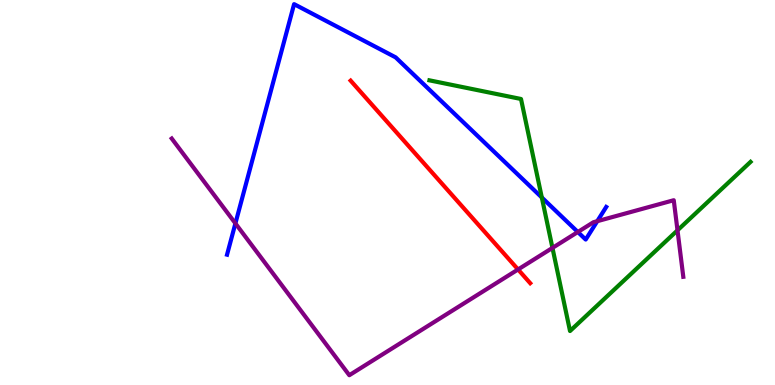[{'lines': ['blue', 'red'], 'intersections': []}, {'lines': ['green', 'red'], 'intersections': []}, {'lines': ['purple', 'red'], 'intersections': [{'x': 6.68, 'y': 3.0}]}, {'lines': ['blue', 'green'], 'intersections': [{'x': 6.99, 'y': 4.87}]}, {'lines': ['blue', 'purple'], 'intersections': [{'x': 3.04, 'y': 4.2}, {'x': 7.46, 'y': 3.97}, {'x': 7.71, 'y': 4.25}]}, {'lines': ['green', 'purple'], 'intersections': [{'x': 7.13, 'y': 3.56}, {'x': 8.74, 'y': 4.02}]}]